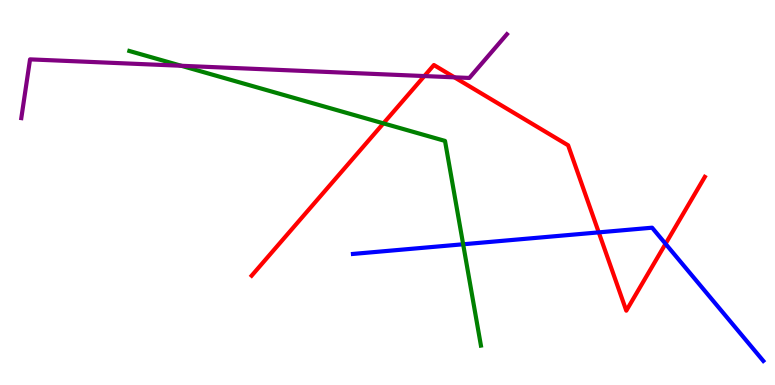[{'lines': ['blue', 'red'], 'intersections': [{'x': 7.73, 'y': 3.96}, {'x': 8.59, 'y': 3.67}]}, {'lines': ['green', 'red'], 'intersections': [{'x': 4.95, 'y': 6.8}]}, {'lines': ['purple', 'red'], 'intersections': [{'x': 5.48, 'y': 8.02}, {'x': 5.86, 'y': 7.99}]}, {'lines': ['blue', 'green'], 'intersections': [{'x': 5.98, 'y': 3.66}]}, {'lines': ['blue', 'purple'], 'intersections': []}, {'lines': ['green', 'purple'], 'intersections': [{'x': 2.34, 'y': 8.29}]}]